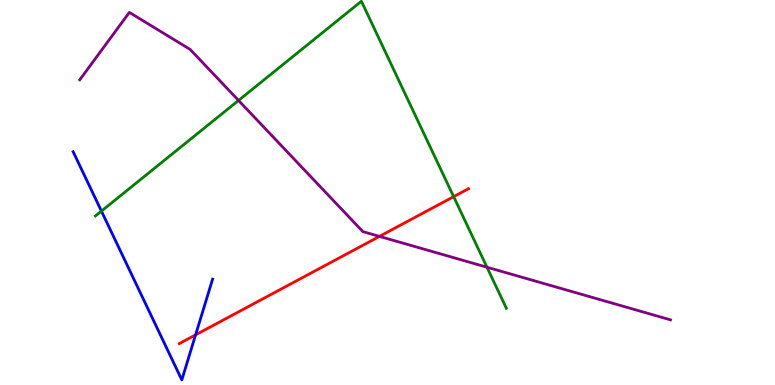[{'lines': ['blue', 'red'], 'intersections': [{'x': 2.52, 'y': 1.3}]}, {'lines': ['green', 'red'], 'intersections': [{'x': 5.85, 'y': 4.89}]}, {'lines': ['purple', 'red'], 'intersections': [{'x': 4.9, 'y': 3.86}]}, {'lines': ['blue', 'green'], 'intersections': [{'x': 1.31, 'y': 4.52}]}, {'lines': ['blue', 'purple'], 'intersections': []}, {'lines': ['green', 'purple'], 'intersections': [{'x': 3.08, 'y': 7.39}, {'x': 6.28, 'y': 3.06}]}]